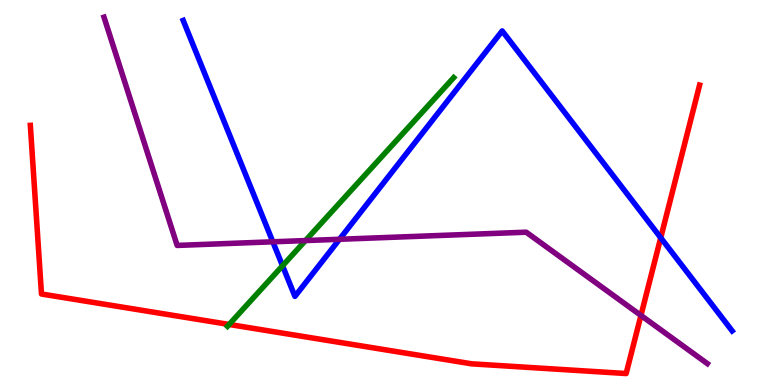[{'lines': ['blue', 'red'], 'intersections': [{'x': 8.53, 'y': 3.83}]}, {'lines': ['green', 'red'], 'intersections': [{'x': 2.96, 'y': 1.57}]}, {'lines': ['purple', 'red'], 'intersections': [{'x': 8.27, 'y': 1.81}]}, {'lines': ['blue', 'green'], 'intersections': [{'x': 3.65, 'y': 3.1}]}, {'lines': ['blue', 'purple'], 'intersections': [{'x': 3.52, 'y': 3.72}, {'x': 4.38, 'y': 3.79}]}, {'lines': ['green', 'purple'], 'intersections': [{'x': 3.94, 'y': 3.75}]}]